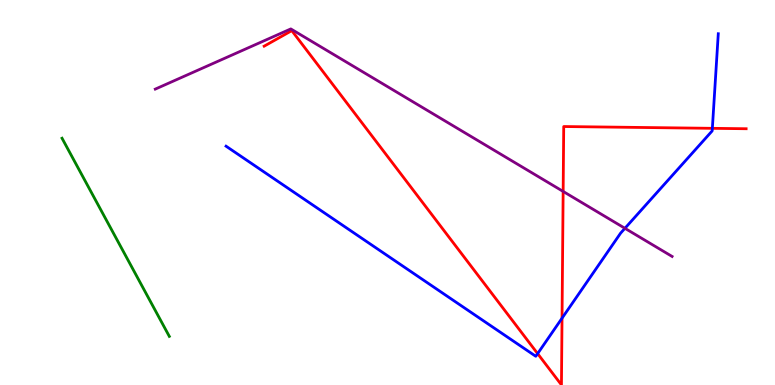[{'lines': ['blue', 'red'], 'intersections': [{'x': 6.94, 'y': 0.815}, {'x': 7.25, 'y': 1.74}, {'x': 9.19, 'y': 6.67}]}, {'lines': ['green', 'red'], 'intersections': []}, {'lines': ['purple', 'red'], 'intersections': [{'x': 7.27, 'y': 5.03}]}, {'lines': ['blue', 'green'], 'intersections': []}, {'lines': ['blue', 'purple'], 'intersections': [{'x': 8.06, 'y': 4.07}]}, {'lines': ['green', 'purple'], 'intersections': []}]